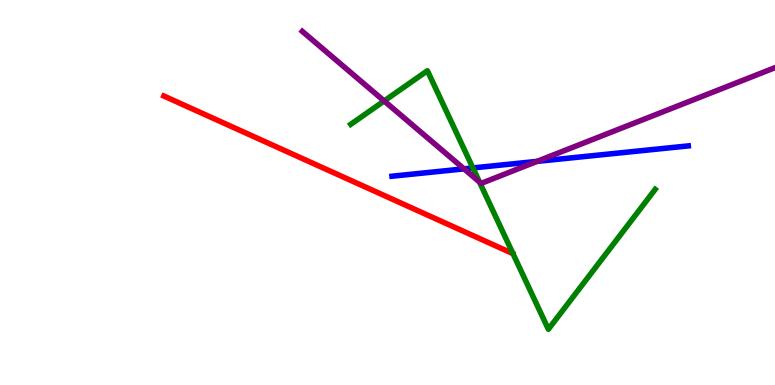[{'lines': ['blue', 'red'], 'intersections': []}, {'lines': ['green', 'red'], 'intersections': []}, {'lines': ['purple', 'red'], 'intersections': []}, {'lines': ['blue', 'green'], 'intersections': [{'x': 6.1, 'y': 5.64}]}, {'lines': ['blue', 'purple'], 'intersections': [{'x': 5.99, 'y': 5.61}, {'x': 6.93, 'y': 5.81}]}, {'lines': ['green', 'purple'], 'intersections': [{'x': 4.96, 'y': 7.38}, {'x': 6.19, 'y': 5.27}]}]